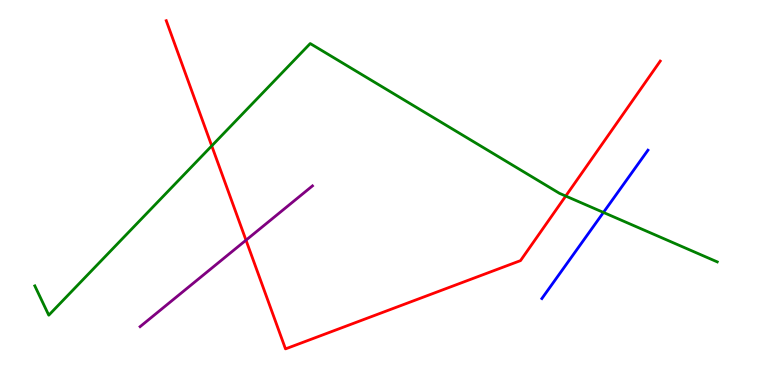[{'lines': ['blue', 'red'], 'intersections': []}, {'lines': ['green', 'red'], 'intersections': [{'x': 2.73, 'y': 6.21}, {'x': 7.3, 'y': 4.91}]}, {'lines': ['purple', 'red'], 'intersections': [{'x': 3.17, 'y': 3.76}]}, {'lines': ['blue', 'green'], 'intersections': [{'x': 7.79, 'y': 4.48}]}, {'lines': ['blue', 'purple'], 'intersections': []}, {'lines': ['green', 'purple'], 'intersections': []}]